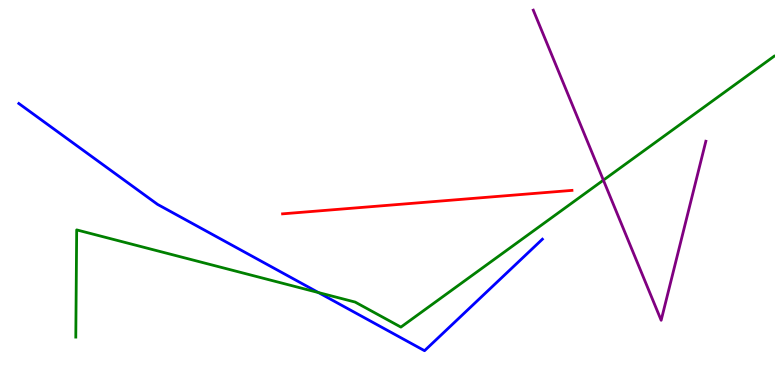[{'lines': ['blue', 'red'], 'intersections': []}, {'lines': ['green', 'red'], 'intersections': []}, {'lines': ['purple', 'red'], 'intersections': []}, {'lines': ['blue', 'green'], 'intersections': [{'x': 4.11, 'y': 2.4}]}, {'lines': ['blue', 'purple'], 'intersections': []}, {'lines': ['green', 'purple'], 'intersections': [{'x': 7.79, 'y': 5.32}]}]